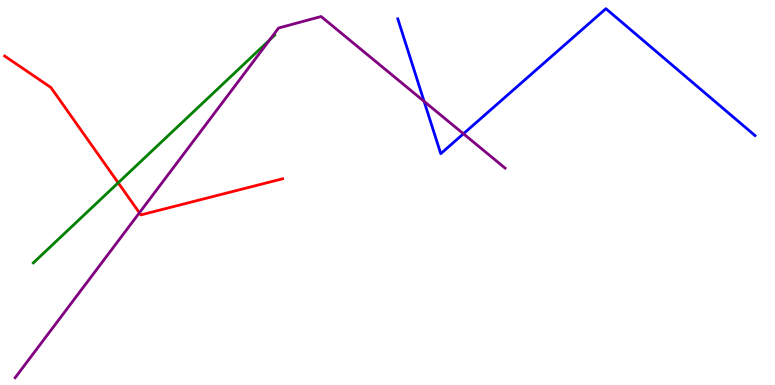[{'lines': ['blue', 'red'], 'intersections': []}, {'lines': ['green', 'red'], 'intersections': [{'x': 1.53, 'y': 5.25}]}, {'lines': ['purple', 'red'], 'intersections': [{'x': 1.8, 'y': 4.47}]}, {'lines': ['blue', 'green'], 'intersections': []}, {'lines': ['blue', 'purple'], 'intersections': [{'x': 5.47, 'y': 7.37}, {'x': 5.98, 'y': 6.53}]}, {'lines': ['green', 'purple'], 'intersections': [{'x': 3.48, 'y': 8.96}]}]